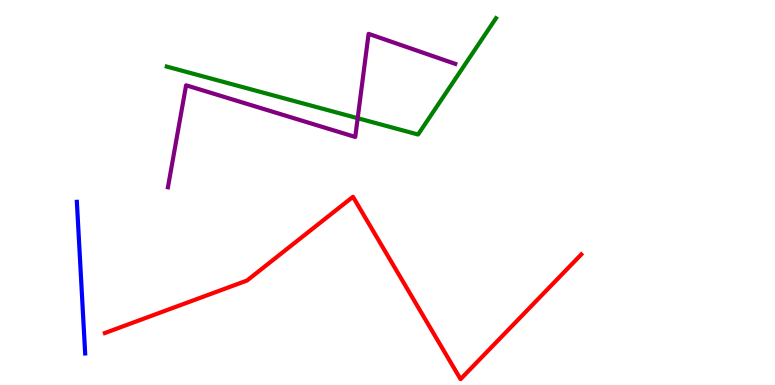[{'lines': ['blue', 'red'], 'intersections': []}, {'lines': ['green', 'red'], 'intersections': []}, {'lines': ['purple', 'red'], 'intersections': []}, {'lines': ['blue', 'green'], 'intersections': []}, {'lines': ['blue', 'purple'], 'intersections': []}, {'lines': ['green', 'purple'], 'intersections': [{'x': 4.62, 'y': 6.93}]}]